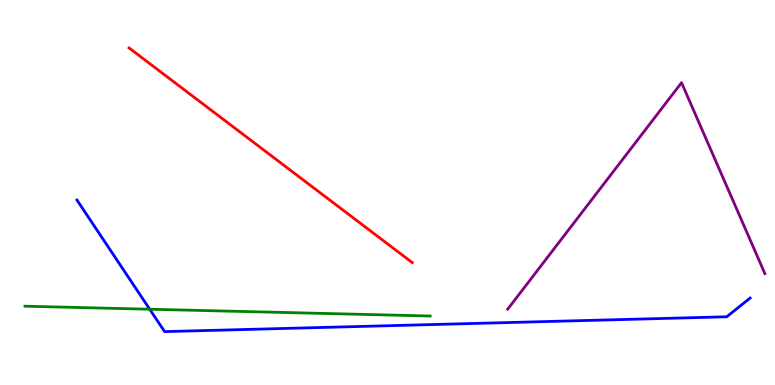[{'lines': ['blue', 'red'], 'intersections': []}, {'lines': ['green', 'red'], 'intersections': []}, {'lines': ['purple', 'red'], 'intersections': []}, {'lines': ['blue', 'green'], 'intersections': [{'x': 1.93, 'y': 1.97}]}, {'lines': ['blue', 'purple'], 'intersections': []}, {'lines': ['green', 'purple'], 'intersections': []}]